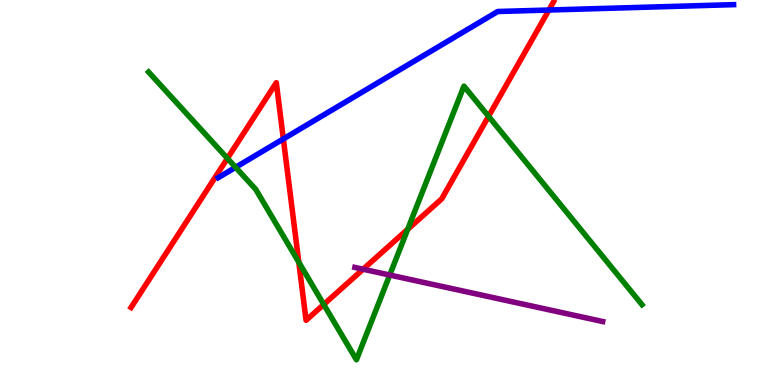[{'lines': ['blue', 'red'], 'intersections': [{'x': 3.66, 'y': 6.39}, {'x': 7.08, 'y': 9.74}]}, {'lines': ['green', 'red'], 'intersections': [{'x': 2.93, 'y': 5.89}, {'x': 3.86, 'y': 3.19}, {'x': 4.18, 'y': 2.09}, {'x': 5.26, 'y': 4.04}, {'x': 6.3, 'y': 6.98}]}, {'lines': ['purple', 'red'], 'intersections': [{'x': 4.69, 'y': 3.01}]}, {'lines': ['blue', 'green'], 'intersections': [{'x': 3.04, 'y': 5.65}]}, {'lines': ['blue', 'purple'], 'intersections': []}, {'lines': ['green', 'purple'], 'intersections': [{'x': 5.03, 'y': 2.86}]}]